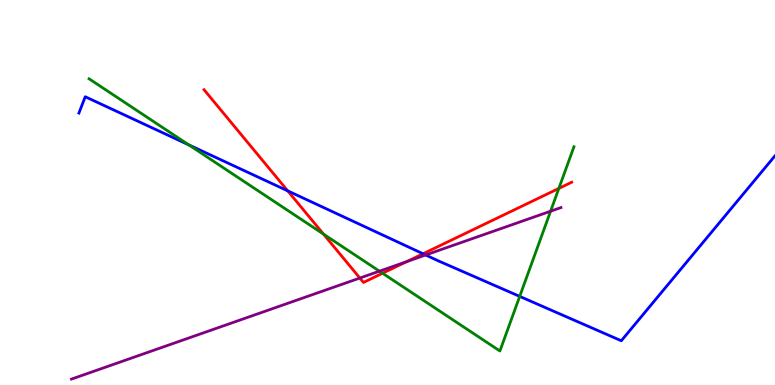[{'lines': ['blue', 'red'], 'intersections': [{'x': 3.71, 'y': 5.04}, {'x': 5.46, 'y': 3.41}]}, {'lines': ['green', 'red'], 'intersections': [{'x': 4.17, 'y': 3.92}, {'x': 4.94, 'y': 2.9}, {'x': 7.21, 'y': 5.11}]}, {'lines': ['purple', 'red'], 'intersections': [{'x': 4.64, 'y': 2.78}, {'x': 5.25, 'y': 3.2}]}, {'lines': ['blue', 'green'], 'intersections': [{'x': 2.44, 'y': 6.24}, {'x': 6.71, 'y': 2.3}]}, {'lines': ['blue', 'purple'], 'intersections': [{'x': 5.49, 'y': 3.38}]}, {'lines': ['green', 'purple'], 'intersections': [{'x': 4.9, 'y': 2.96}, {'x': 7.1, 'y': 4.51}]}]